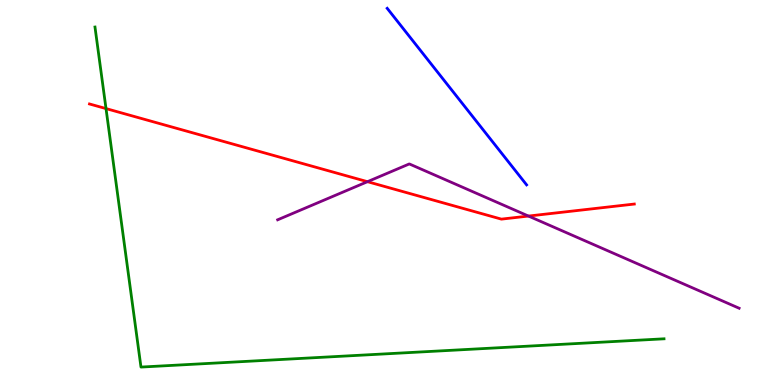[{'lines': ['blue', 'red'], 'intersections': []}, {'lines': ['green', 'red'], 'intersections': [{'x': 1.37, 'y': 7.18}]}, {'lines': ['purple', 'red'], 'intersections': [{'x': 4.74, 'y': 5.28}, {'x': 6.82, 'y': 4.39}]}, {'lines': ['blue', 'green'], 'intersections': []}, {'lines': ['blue', 'purple'], 'intersections': []}, {'lines': ['green', 'purple'], 'intersections': []}]